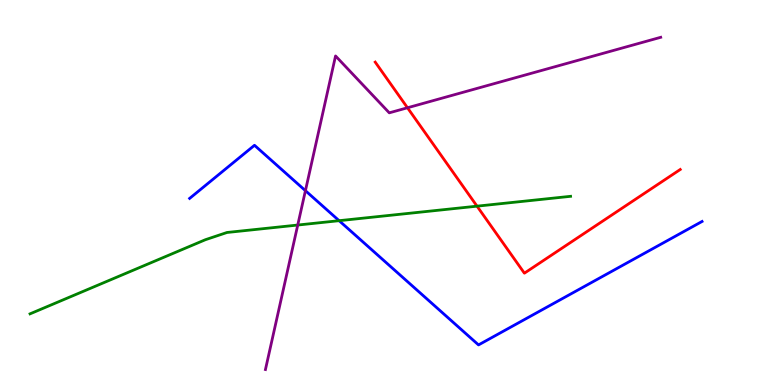[{'lines': ['blue', 'red'], 'intersections': []}, {'lines': ['green', 'red'], 'intersections': [{'x': 6.16, 'y': 4.65}]}, {'lines': ['purple', 'red'], 'intersections': [{'x': 5.26, 'y': 7.2}]}, {'lines': ['blue', 'green'], 'intersections': [{'x': 4.38, 'y': 4.27}]}, {'lines': ['blue', 'purple'], 'intersections': [{'x': 3.94, 'y': 5.05}]}, {'lines': ['green', 'purple'], 'intersections': [{'x': 3.84, 'y': 4.15}]}]